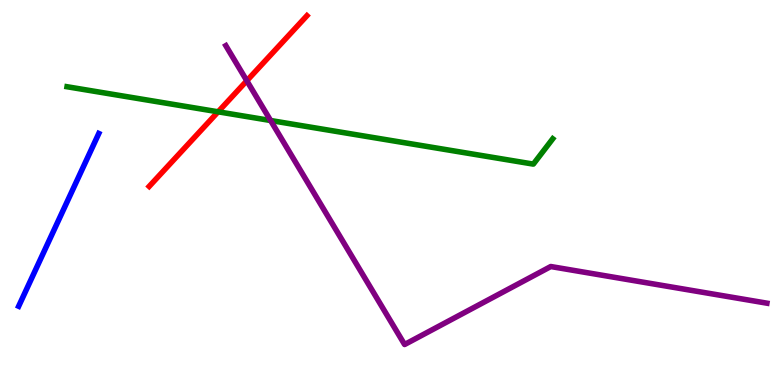[{'lines': ['blue', 'red'], 'intersections': []}, {'lines': ['green', 'red'], 'intersections': [{'x': 2.81, 'y': 7.1}]}, {'lines': ['purple', 'red'], 'intersections': [{'x': 3.18, 'y': 7.9}]}, {'lines': ['blue', 'green'], 'intersections': []}, {'lines': ['blue', 'purple'], 'intersections': []}, {'lines': ['green', 'purple'], 'intersections': [{'x': 3.49, 'y': 6.87}]}]